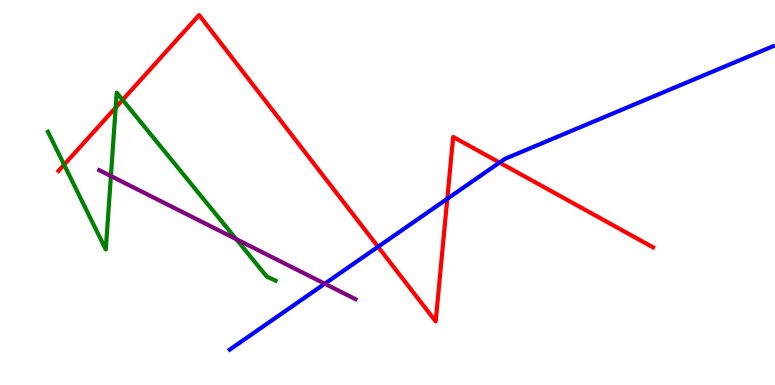[{'lines': ['blue', 'red'], 'intersections': [{'x': 4.88, 'y': 3.59}, {'x': 5.77, 'y': 4.84}, {'x': 6.45, 'y': 5.78}]}, {'lines': ['green', 'red'], 'intersections': [{'x': 0.827, 'y': 5.72}, {'x': 1.49, 'y': 7.21}, {'x': 1.58, 'y': 7.41}]}, {'lines': ['purple', 'red'], 'intersections': []}, {'lines': ['blue', 'green'], 'intersections': []}, {'lines': ['blue', 'purple'], 'intersections': [{'x': 4.19, 'y': 2.63}]}, {'lines': ['green', 'purple'], 'intersections': [{'x': 1.43, 'y': 5.43}, {'x': 3.05, 'y': 3.79}]}]